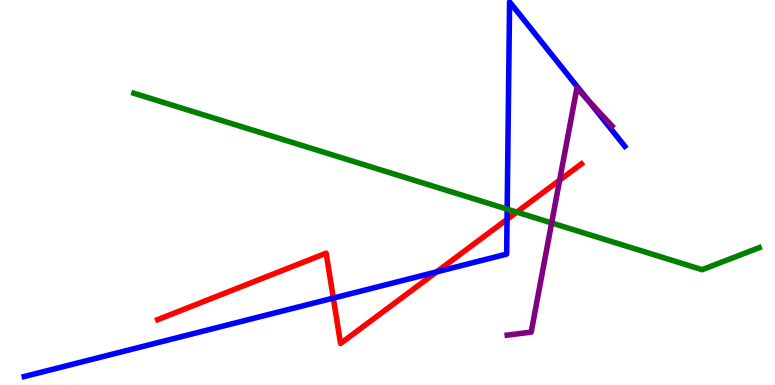[{'lines': ['blue', 'red'], 'intersections': [{'x': 4.3, 'y': 2.26}, {'x': 5.63, 'y': 2.94}, {'x': 6.54, 'y': 4.3}]}, {'lines': ['green', 'red'], 'intersections': [{'x': 6.67, 'y': 4.49}]}, {'lines': ['purple', 'red'], 'intersections': [{'x': 7.22, 'y': 5.32}]}, {'lines': ['blue', 'green'], 'intersections': [{'x': 6.54, 'y': 4.57}]}, {'lines': ['blue', 'purple'], 'intersections': [{'x': 7.58, 'y': 7.4}]}, {'lines': ['green', 'purple'], 'intersections': [{'x': 7.12, 'y': 4.21}]}]